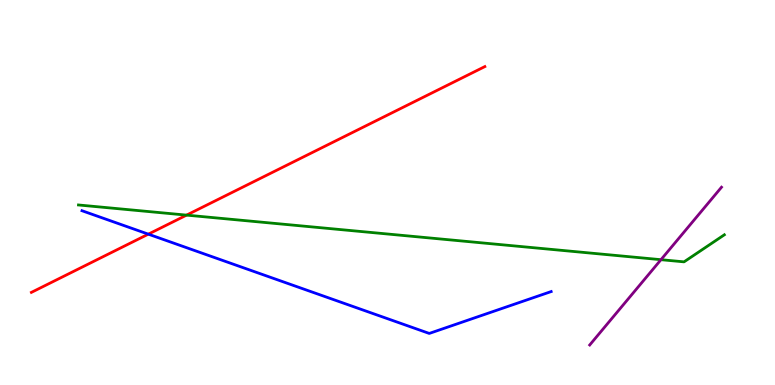[{'lines': ['blue', 'red'], 'intersections': [{'x': 1.91, 'y': 3.92}]}, {'lines': ['green', 'red'], 'intersections': [{'x': 2.41, 'y': 4.41}]}, {'lines': ['purple', 'red'], 'intersections': []}, {'lines': ['blue', 'green'], 'intersections': []}, {'lines': ['blue', 'purple'], 'intersections': []}, {'lines': ['green', 'purple'], 'intersections': [{'x': 8.53, 'y': 3.25}]}]